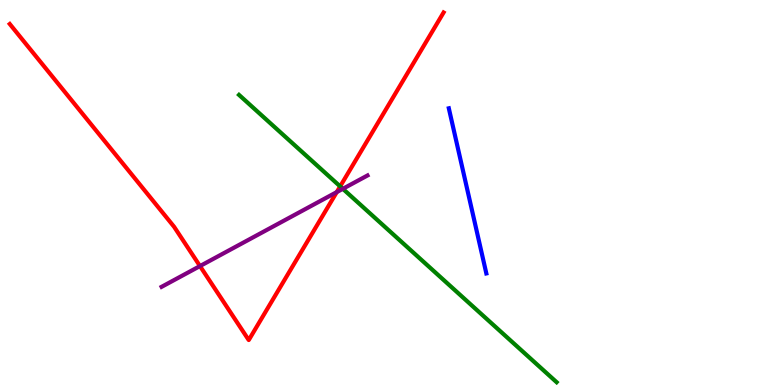[{'lines': ['blue', 'red'], 'intersections': []}, {'lines': ['green', 'red'], 'intersections': [{'x': 4.39, 'y': 5.16}]}, {'lines': ['purple', 'red'], 'intersections': [{'x': 2.58, 'y': 3.09}, {'x': 4.35, 'y': 5.01}]}, {'lines': ['blue', 'green'], 'intersections': []}, {'lines': ['blue', 'purple'], 'intersections': []}, {'lines': ['green', 'purple'], 'intersections': [{'x': 4.42, 'y': 5.1}]}]